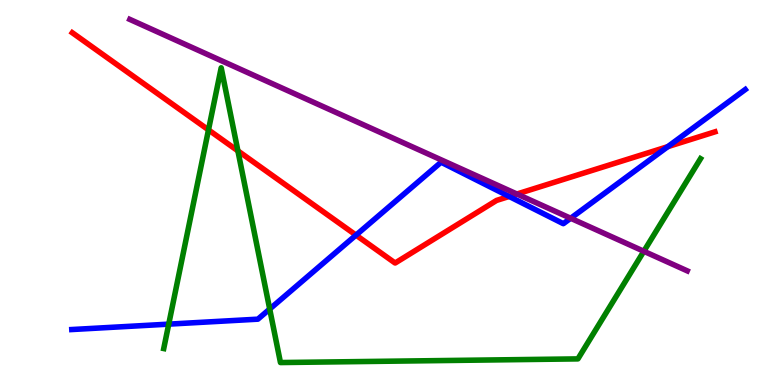[{'lines': ['blue', 'red'], 'intersections': [{'x': 4.59, 'y': 3.89}, {'x': 6.57, 'y': 4.9}, {'x': 8.62, 'y': 6.19}]}, {'lines': ['green', 'red'], 'intersections': [{'x': 2.69, 'y': 6.63}, {'x': 3.07, 'y': 6.08}]}, {'lines': ['purple', 'red'], 'intersections': [{'x': 6.67, 'y': 4.96}]}, {'lines': ['blue', 'green'], 'intersections': [{'x': 2.18, 'y': 1.58}, {'x': 3.48, 'y': 1.97}]}, {'lines': ['blue', 'purple'], 'intersections': [{'x': 7.36, 'y': 4.33}]}, {'lines': ['green', 'purple'], 'intersections': [{'x': 8.31, 'y': 3.47}]}]